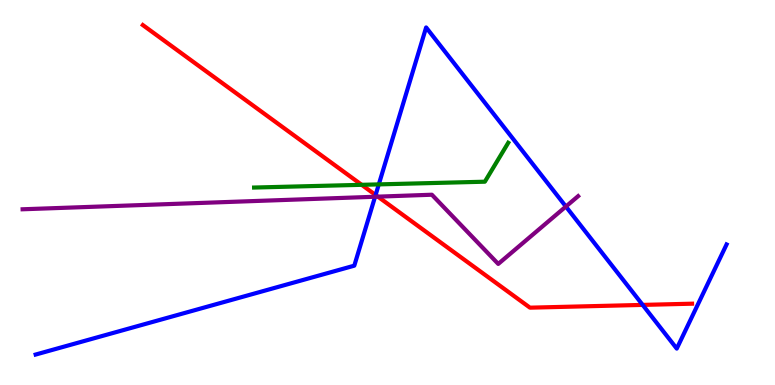[{'lines': ['blue', 'red'], 'intersections': [{'x': 4.85, 'y': 4.94}, {'x': 8.29, 'y': 2.08}]}, {'lines': ['green', 'red'], 'intersections': [{'x': 4.67, 'y': 5.2}]}, {'lines': ['purple', 'red'], 'intersections': [{'x': 4.88, 'y': 4.89}]}, {'lines': ['blue', 'green'], 'intersections': [{'x': 4.89, 'y': 5.21}]}, {'lines': ['blue', 'purple'], 'intersections': [{'x': 4.84, 'y': 4.89}, {'x': 7.3, 'y': 4.64}]}, {'lines': ['green', 'purple'], 'intersections': []}]